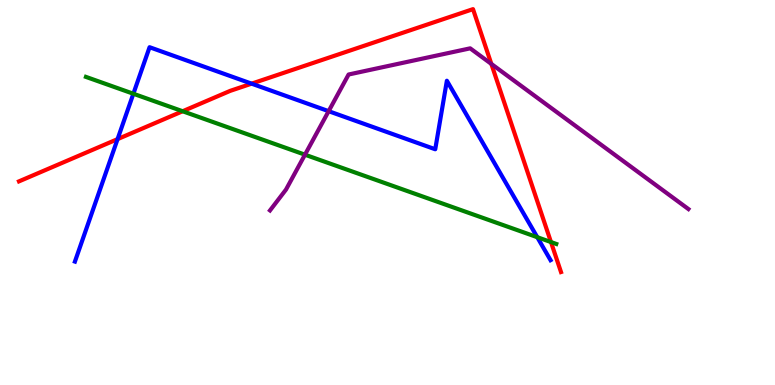[{'lines': ['blue', 'red'], 'intersections': [{'x': 1.52, 'y': 6.39}, {'x': 3.25, 'y': 7.83}]}, {'lines': ['green', 'red'], 'intersections': [{'x': 2.36, 'y': 7.11}, {'x': 7.11, 'y': 3.71}]}, {'lines': ['purple', 'red'], 'intersections': [{'x': 6.34, 'y': 8.34}]}, {'lines': ['blue', 'green'], 'intersections': [{'x': 1.72, 'y': 7.57}, {'x': 6.93, 'y': 3.84}]}, {'lines': ['blue', 'purple'], 'intersections': [{'x': 4.24, 'y': 7.11}]}, {'lines': ['green', 'purple'], 'intersections': [{'x': 3.94, 'y': 5.98}]}]